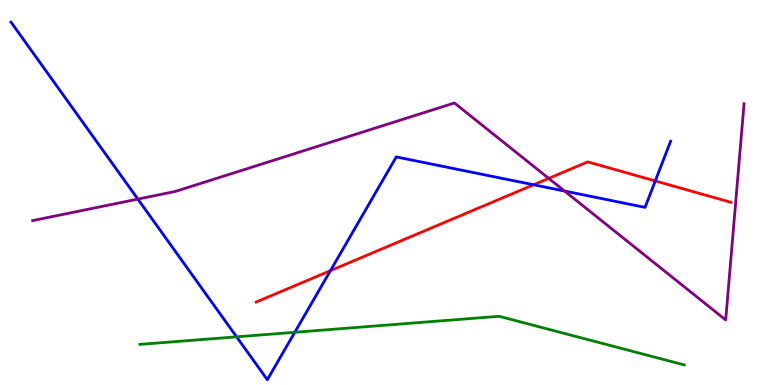[{'lines': ['blue', 'red'], 'intersections': [{'x': 4.26, 'y': 2.97}, {'x': 6.89, 'y': 5.2}, {'x': 8.46, 'y': 5.3}]}, {'lines': ['green', 'red'], 'intersections': []}, {'lines': ['purple', 'red'], 'intersections': [{'x': 7.08, 'y': 5.37}]}, {'lines': ['blue', 'green'], 'intersections': [{'x': 3.05, 'y': 1.25}, {'x': 3.8, 'y': 1.37}]}, {'lines': ['blue', 'purple'], 'intersections': [{'x': 1.78, 'y': 4.83}, {'x': 7.28, 'y': 5.04}]}, {'lines': ['green', 'purple'], 'intersections': []}]